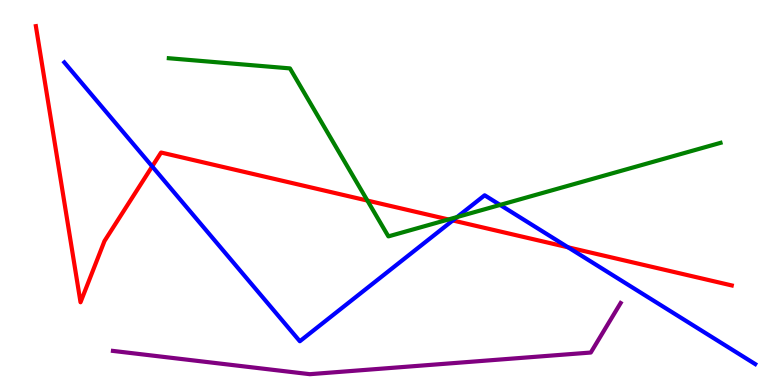[{'lines': ['blue', 'red'], 'intersections': [{'x': 1.96, 'y': 5.68}, {'x': 5.84, 'y': 4.27}, {'x': 7.33, 'y': 3.58}]}, {'lines': ['green', 'red'], 'intersections': [{'x': 4.74, 'y': 4.79}, {'x': 5.79, 'y': 4.3}]}, {'lines': ['purple', 'red'], 'intersections': []}, {'lines': ['blue', 'green'], 'intersections': [{'x': 5.9, 'y': 4.36}, {'x': 6.45, 'y': 4.68}]}, {'lines': ['blue', 'purple'], 'intersections': []}, {'lines': ['green', 'purple'], 'intersections': []}]